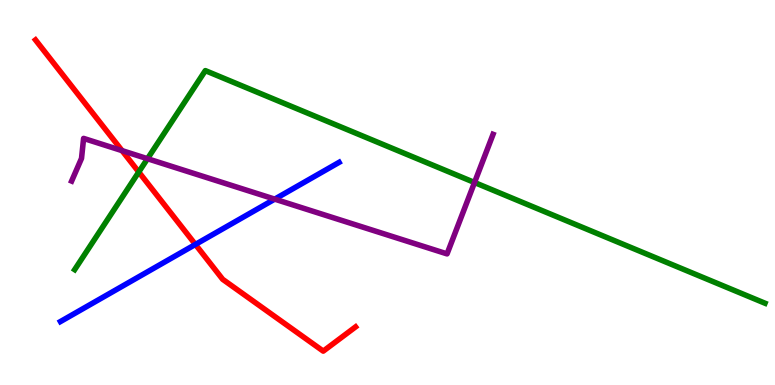[{'lines': ['blue', 'red'], 'intersections': [{'x': 2.52, 'y': 3.65}]}, {'lines': ['green', 'red'], 'intersections': [{'x': 1.79, 'y': 5.53}]}, {'lines': ['purple', 'red'], 'intersections': [{'x': 1.57, 'y': 6.09}]}, {'lines': ['blue', 'green'], 'intersections': []}, {'lines': ['blue', 'purple'], 'intersections': [{'x': 3.54, 'y': 4.83}]}, {'lines': ['green', 'purple'], 'intersections': [{'x': 1.9, 'y': 5.88}, {'x': 6.12, 'y': 5.26}]}]